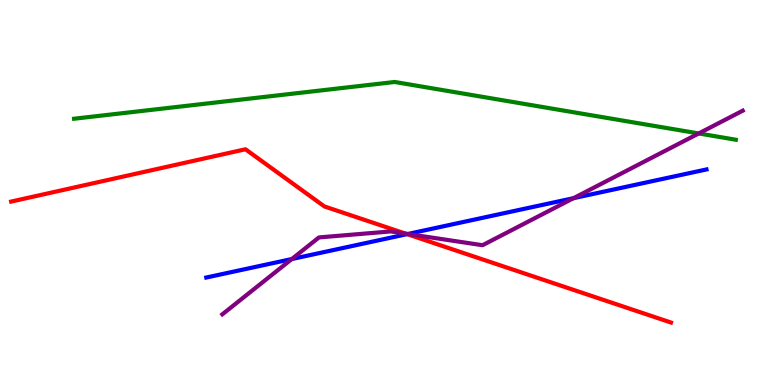[{'lines': ['blue', 'red'], 'intersections': [{'x': 5.25, 'y': 3.92}]}, {'lines': ['green', 'red'], 'intersections': []}, {'lines': ['purple', 'red'], 'intersections': [{'x': 5.23, 'y': 3.93}]}, {'lines': ['blue', 'green'], 'intersections': []}, {'lines': ['blue', 'purple'], 'intersections': [{'x': 3.77, 'y': 3.27}, {'x': 5.26, 'y': 3.92}, {'x': 7.4, 'y': 4.85}]}, {'lines': ['green', 'purple'], 'intersections': [{'x': 9.02, 'y': 6.53}]}]